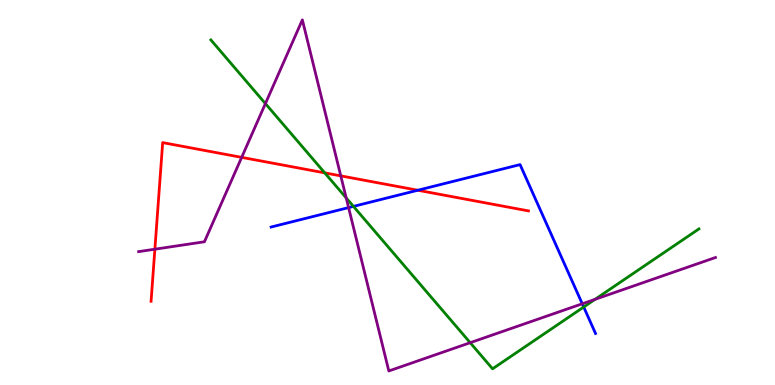[{'lines': ['blue', 'red'], 'intersections': [{'x': 5.39, 'y': 5.06}]}, {'lines': ['green', 'red'], 'intersections': [{'x': 4.19, 'y': 5.51}]}, {'lines': ['purple', 'red'], 'intersections': [{'x': 2.0, 'y': 3.53}, {'x': 3.12, 'y': 5.91}, {'x': 4.4, 'y': 5.43}]}, {'lines': ['blue', 'green'], 'intersections': [{'x': 4.56, 'y': 4.64}, {'x': 7.53, 'y': 2.03}]}, {'lines': ['blue', 'purple'], 'intersections': [{'x': 4.5, 'y': 4.61}, {'x': 7.51, 'y': 2.11}]}, {'lines': ['green', 'purple'], 'intersections': [{'x': 3.42, 'y': 7.31}, {'x': 4.47, 'y': 4.86}, {'x': 6.07, 'y': 1.1}, {'x': 7.68, 'y': 2.23}]}]